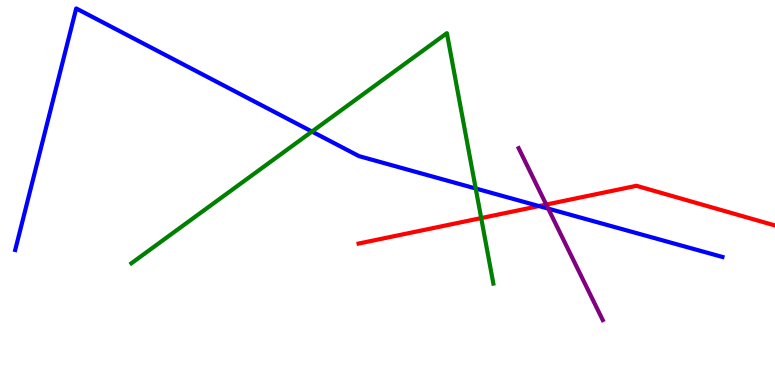[{'lines': ['blue', 'red'], 'intersections': [{'x': 6.95, 'y': 4.65}]}, {'lines': ['green', 'red'], 'intersections': [{'x': 6.21, 'y': 4.34}]}, {'lines': ['purple', 'red'], 'intersections': [{'x': 7.05, 'y': 4.69}]}, {'lines': ['blue', 'green'], 'intersections': [{'x': 4.03, 'y': 6.58}, {'x': 6.14, 'y': 5.1}]}, {'lines': ['blue', 'purple'], 'intersections': [{'x': 7.07, 'y': 4.58}]}, {'lines': ['green', 'purple'], 'intersections': []}]